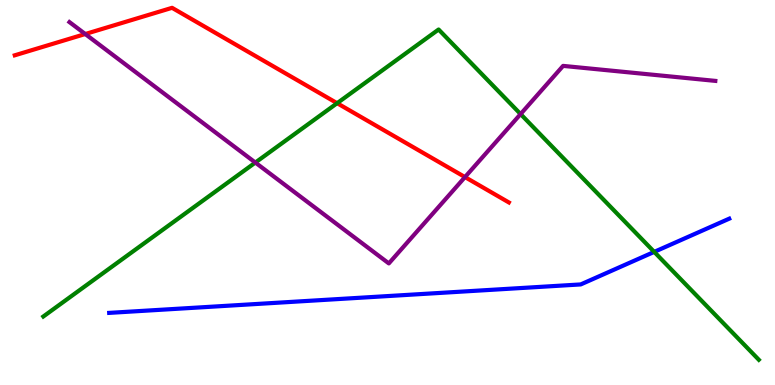[{'lines': ['blue', 'red'], 'intersections': []}, {'lines': ['green', 'red'], 'intersections': [{'x': 4.35, 'y': 7.32}]}, {'lines': ['purple', 'red'], 'intersections': [{'x': 1.1, 'y': 9.12}, {'x': 6.0, 'y': 5.4}]}, {'lines': ['blue', 'green'], 'intersections': [{'x': 8.44, 'y': 3.46}]}, {'lines': ['blue', 'purple'], 'intersections': []}, {'lines': ['green', 'purple'], 'intersections': [{'x': 3.29, 'y': 5.78}, {'x': 6.72, 'y': 7.04}]}]